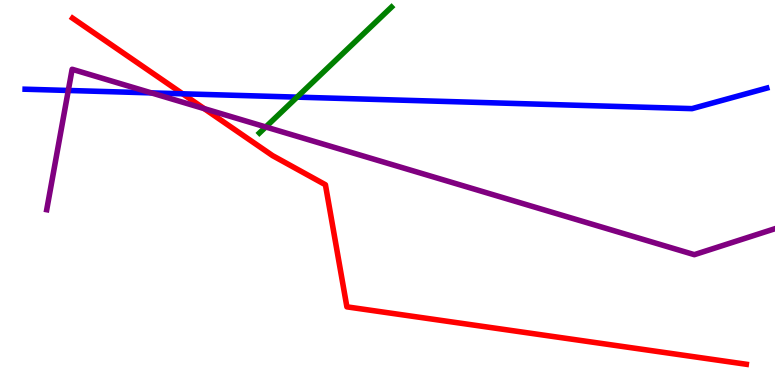[{'lines': ['blue', 'red'], 'intersections': [{'x': 2.36, 'y': 7.56}]}, {'lines': ['green', 'red'], 'intersections': []}, {'lines': ['purple', 'red'], 'intersections': [{'x': 2.63, 'y': 7.18}]}, {'lines': ['blue', 'green'], 'intersections': [{'x': 3.83, 'y': 7.48}]}, {'lines': ['blue', 'purple'], 'intersections': [{'x': 0.881, 'y': 7.65}, {'x': 1.95, 'y': 7.59}]}, {'lines': ['green', 'purple'], 'intersections': [{'x': 3.43, 'y': 6.7}]}]